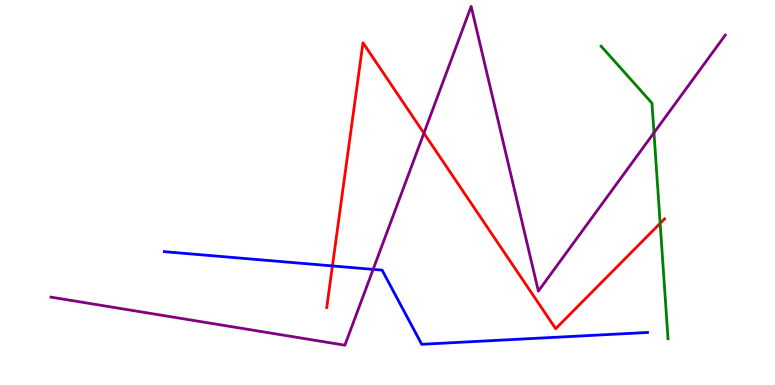[{'lines': ['blue', 'red'], 'intersections': [{'x': 4.29, 'y': 3.09}]}, {'lines': ['green', 'red'], 'intersections': [{'x': 8.52, 'y': 4.2}]}, {'lines': ['purple', 'red'], 'intersections': [{'x': 5.47, 'y': 6.54}]}, {'lines': ['blue', 'green'], 'intersections': []}, {'lines': ['blue', 'purple'], 'intersections': [{'x': 4.81, 'y': 3.0}]}, {'lines': ['green', 'purple'], 'intersections': [{'x': 8.44, 'y': 6.55}]}]